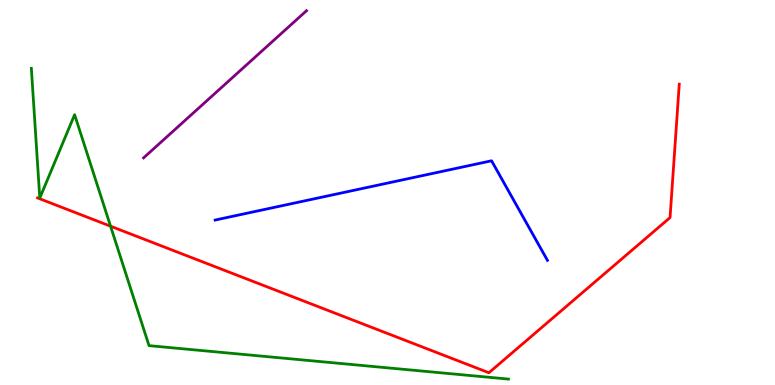[{'lines': ['blue', 'red'], 'intersections': []}, {'lines': ['green', 'red'], 'intersections': [{'x': 1.43, 'y': 4.12}]}, {'lines': ['purple', 'red'], 'intersections': []}, {'lines': ['blue', 'green'], 'intersections': []}, {'lines': ['blue', 'purple'], 'intersections': []}, {'lines': ['green', 'purple'], 'intersections': []}]